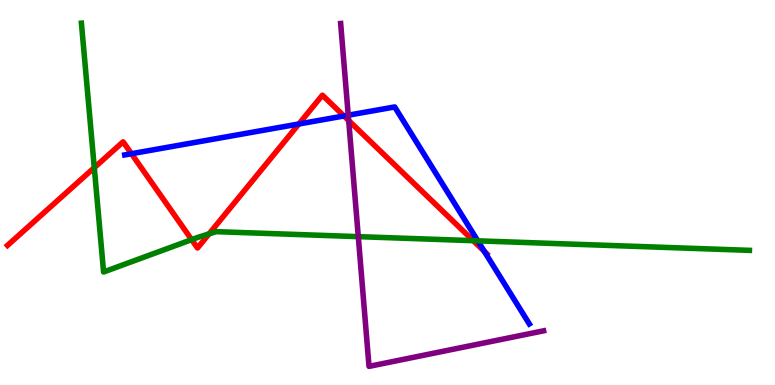[{'lines': ['blue', 'red'], 'intersections': [{'x': 1.7, 'y': 6.01}, {'x': 3.86, 'y': 6.78}, {'x': 4.44, 'y': 6.99}, {'x': 6.25, 'y': 3.47}]}, {'lines': ['green', 'red'], 'intersections': [{'x': 1.22, 'y': 5.65}, {'x': 2.47, 'y': 3.78}, {'x': 2.7, 'y': 3.93}, {'x': 6.11, 'y': 3.75}]}, {'lines': ['purple', 'red'], 'intersections': [{'x': 4.5, 'y': 6.87}]}, {'lines': ['blue', 'green'], 'intersections': [{'x': 6.16, 'y': 3.74}]}, {'lines': ['blue', 'purple'], 'intersections': [{'x': 4.49, 'y': 7.01}]}, {'lines': ['green', 'purple'], 'intersections': [{'x': 4.62, 'y': 3.85}]}]